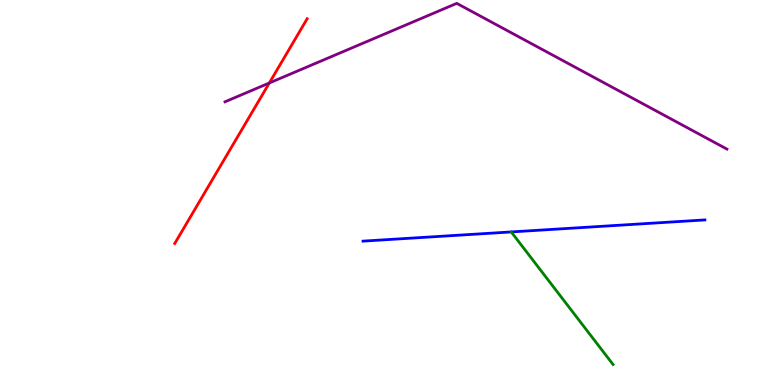[{'lines': ['blue', 'red'], 'intersections': []}, {'lines': ['green', 'red'], 'intersections': []}, {'lines': ['purple', 'red'], 'intersections': [{'x': 3.48, 'y': 7.84}]}, {'lines': ['blue', 'green'], 'intersections': []}, {'lines': ['blue', 'purple'], 'intersections': []}, {'lines': ['green', 'purple'], 'intersections': []}]